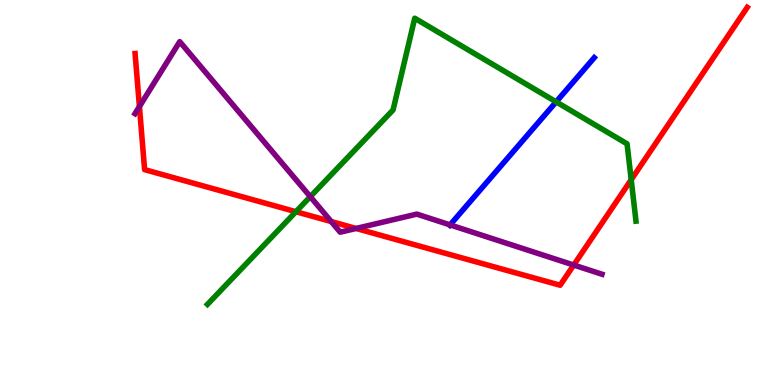[{'lines': ['blue', 'red'], 'intersections': []}, {'lines': ['green', 'red'], 'intersections': [{'x': 3.82, 'y': 4.5}, {'x': 8.14, 'y': 5.33}]}, {'lines': ['purple', 'red'], 'intersections': [{'x': 1.8, 'y': 7.23}, {'x': 4.27, 'y': 4.25}, {'x': 4.59, 'y': 4.07}, {'x': 7.4, 'y': 3.12}]}, {'lines': ['blue', 'green'], 'intersections': [{'x': 7.18, 'y': 7.35}]}, {'lines': ['blue', 'purple'], 'intersections': [{'x': 5.81, 'y': 4.16}]}, {'lines': ['green', 'purple'], 'intersections': [{'x': 4.0, 'y': 4.89}]}]